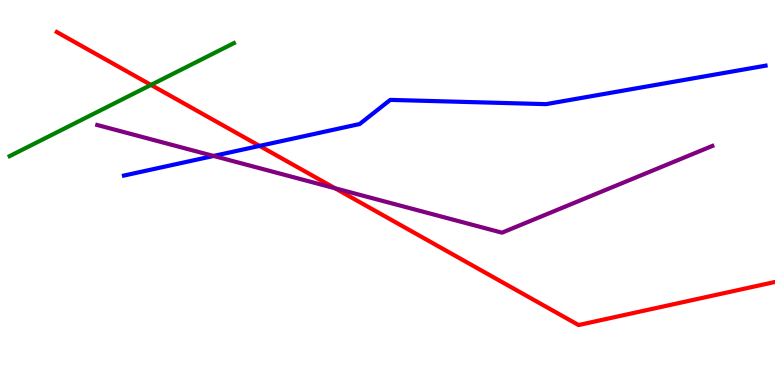[{'lines': ['blue', 'red'], 'intersections': [{'x': 3.35, 'y': 6.21}]}, {'lines': ['green', 'red'], 'intersections': [{'x': 1.95, 'y': 7.79}]}, {'lines': ['purple', 'red'], 'intersections': [{'x': 4.32, 'y': 5.11}]}, {'lines': ['blue', 'green'], 'intersections': []}, {'lines': ['blue', 'purple'], 'intersections': [{'x': 2.76, 'y': 5.95}]}, {'lines': ['green', 'purple'], 'intersections': []}]